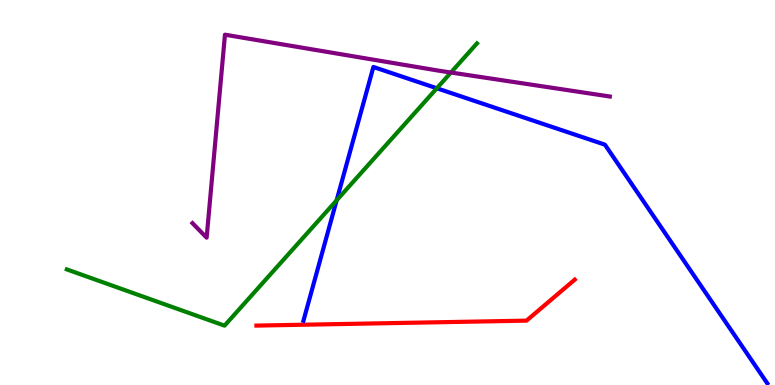[{'lines': ['blue', 'red'], 'intersections': []}, {'lines': ['green', 'red'], 'intersections': []}, {'lines': ['purple', 'red'], 'intersections': []}, {'lines': ['blue', 'green'], 'intersections': [{'x': 4.34, 'y': 4.8}, {'x': 5.64, 'y': 7.71}]}, {'lines': ['blue', 'purple'], 'intersections': []}, {'lines': ['green', 'purple'], 'intersections': [{'x': 5.82, 'y': 8.12}]}]